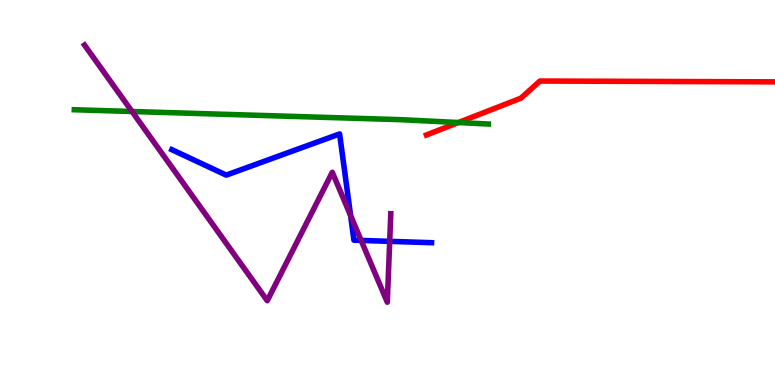[{'lines': ['blue', 'red'], 'intersections': []}, {'lines': ['green', 'red'], 'intersections': [{'x': 5.91, 'y': 6.82}]}, {'lines': ['purple', 'red'], 'intersections': []}, {'lines': ['blue', 'green'], 'intersections': []}, {'lines': ['blue', 'purple'], 'intersections': [{'x': 4.52, 'y': 4.4}, {'x': 4.66, 'y': 3.76}, {'x': 5.03, 'y': 3.73}]}, {'lines': ['green', 'purple'], 'intersections': [{'x': 1.7, 'y': 7.1}]}]